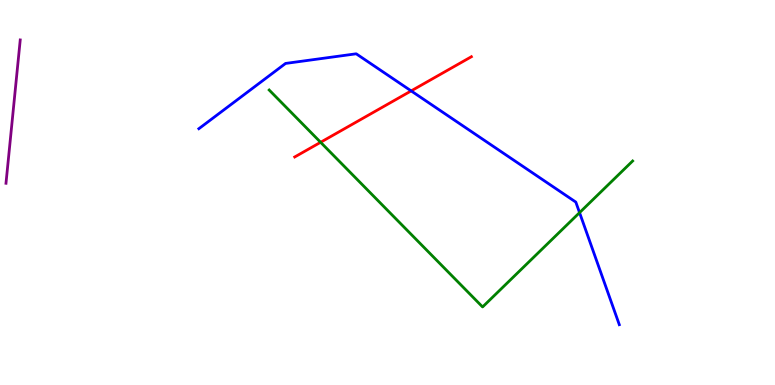[{'lines': ['blue', 'red'], 'intersections': [{'x': 5.31, 'y': 7.64}]}, {'lines': ['green', 'red'], 'intersections': [{'x': 4.14, 'y': 6.3}]}, {'lines': ['purple', 'red'], 'intersections': []}, {'lines': ['blue', 'green'], 'intersections': [{'x': 7.48, 'y': 4.48}]}, {'lines': ['blue', 'purple'], 'intersections': []}, {'lines': ['green', 'purple'], 'intersections': []}]